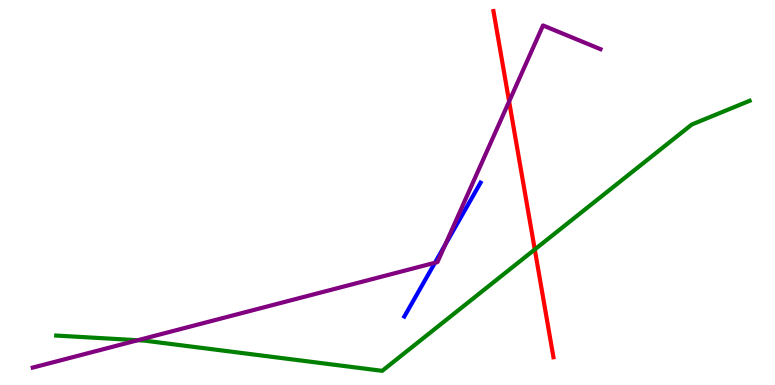[{'lines': ['blue', 'red'], 'intersections': []}, {'lines': ['green', 'red'], 'intersections': [{'x': 6.9, 'y': 3.52}]}, {'lines': ['purple', 'red'], 'intersections': [{'x': 6.57, 'y': 7.36}]}, {'lines': ['blue', 'green'], 'intersections': []}, {'lines': ['blue', 'purple'], 'intersections': [{'x': 5.61, 'y': 3.18}, {'x': 5.74, 'y': 3.64}]}, {'lines': ['green', 'purple'], 'intersections': [{'x': 1.78, 'y': 1.16}]}]